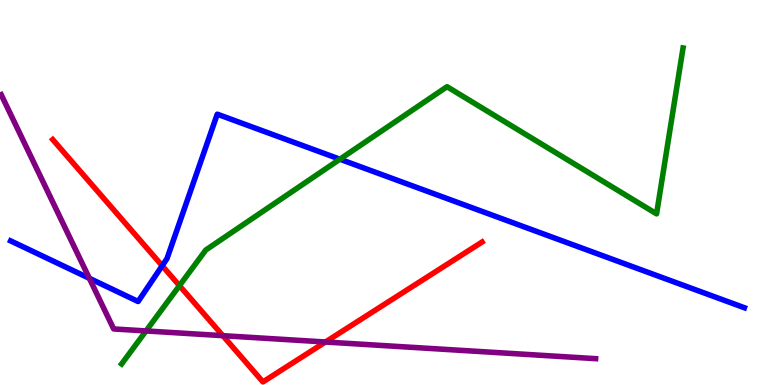[{'lines': ['blue', 'red'], 'intersections': [{'x': 2.09, 'y': 3.1}]}, {'lines': ['green', 'red'], 'intersections': [{'x': 2.32, 'y': 2.58}]}, {'lines': ['purple', 'red'], 'intersections': [{'x': 2.88, 'y': 1.28}, {'x': 4.2, 'y': 1.12}]}, {'lines': ['blue', 'green'], 'intersections': [{'x': 4.39, 'y': 5.86}]}, {'lines': ['blue', 'purple'], 'intersections': [{'x': 1.15, 'y': 2.77}]}, {'lines': ['green', 'purple'], 'intersections': [{'x': 1.88, 'y': 1.4}]}]